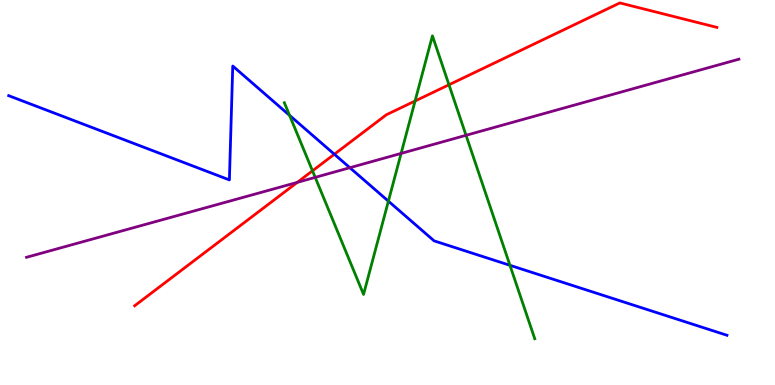[{'lines': ['blue', 'red'], 'intersections': [{'x': 4.31, 'y': 5.99}]}, {'lines': ['green', 'red'], 'intersections': [{'x': 4.03, 'y': 5.56}, {'x': 5.36, 'y': 7.38}, {'x': 5.79, 'y': 7.8}]}, {'lines': ['purple', 'red'], 'intersections': [{'x': 3.84, 'y': 5.26}]}, {'lines': ['blue', 'green'], 'intersections': [{'x': 3.74, 'y': 7.0}, {'x': 5.01, 'y': 4.78}, {'x': 6.58, 'y': 3.11}]}, {'lines': ['blue', 'purple'], 'intersections': [{'x': 4.51, 'y': 5.64}]}, {'lines': ['green', 'purple'], 'intersections': [{'x': 4.07, 'y': 5.39}, {'x': 5.18, 'y': 6.02}, {'x': 6.01, 'y': 6.49}]}]